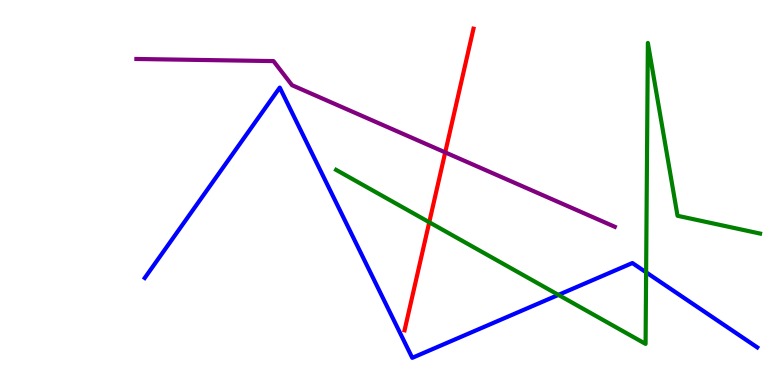[{'lines': ['blue', 'red'], 'intersections': []}, {'lines': ['green', 'red'], 'intersections': [{'x': 5.54, 'y': 4.23}]}, {'lines': ['purple', 'red'], 'intersections': [{'x': 5.74, 'y': 6.04}]}, {'lines': ['blue', 'green'], 'intersections': [{'x': 7.21, 'y': 2.34}, {'x': 8.34, 'y': 2.93}]}, {'lines': ['blue', 'purple'], 'intersections': []}, {'lines': ['green', 'purple'], 'intersections': []}]